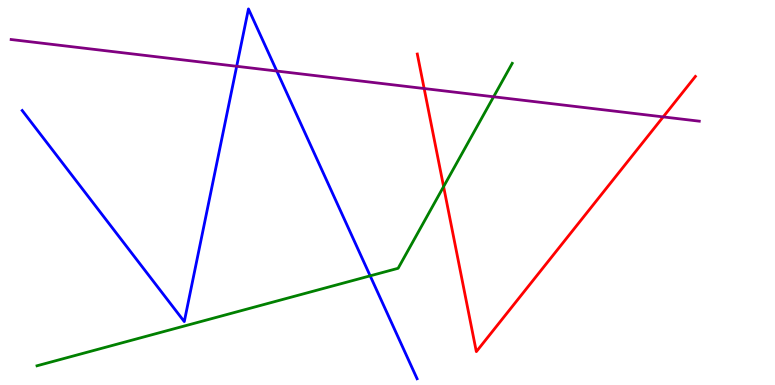[{'lines': ['blue', 'red'], 'intersections': []}, {'lines': ['green', 'red'], 'intersections': [{'x': 5.72, 'y': 5.15}]}, {'lines': ['purple', 'red'], 'intersections': [{'x': 5.47, 'y': 7.7}, {'x': 8.56, 'y': 6.96}]}, {'lines': ['blue', 'green'], 'intersections': [{'x': 4.78, 'y': 2.84}]}, {'lines': ['blue', 'purple'], 'intersections': [{'x': 3.05, 'y': 8.28}, {'x': 3.57, 'y': 8.15}]}, {'lines': ['green', 'purple'], 'intersections': [{'x': 6.37, 'y': 7.49}]}]